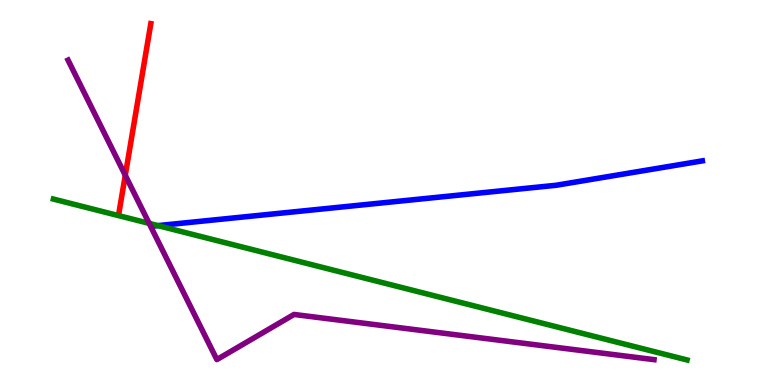[{'lines': ['blue', 'red'], 'intersections': []}, {'lines': ['green', 'red'], 'intersections': []}, {'lines': ['purple', 'red'], 'intersections': [{'x': 1.62, 'y': 5.45}]}, {'lines': ['blue', 'green'], 'intersections': [{'x': 2.04, 'y': 4.14}]}, {'lines': ['blue', 'purple'], 'intersections': []}, {'lines': ['green', 'purple'], 'intersections': [{'x': 1.92, 'y': 4.2}]}]